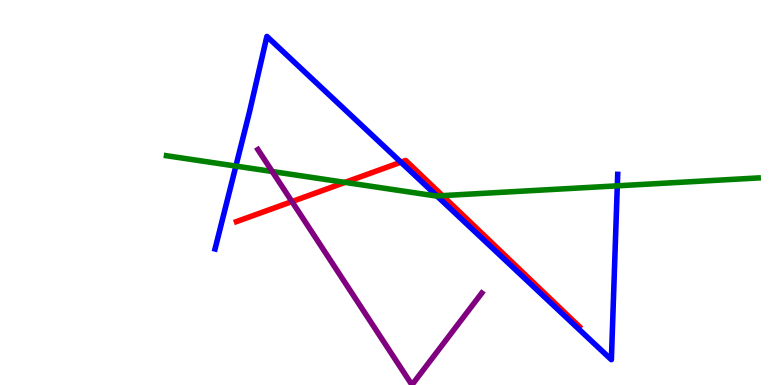[{'lines': ['blue', 'red'], 'intersections': [{'x': 5.17, 'y': 5.79}]}, {'lines': ['green', 'red'], 'intersections': [{'x': 4.45, 'y': 5.26}, {'x': 5.71, 'y': 4.92}]}, {'lines': ['purple', 'red'], 'intersections': [{'x': 3.77, 'y': 4.76}]}, {'lines': ['blue', 'green'], 'intersections': [{'x': 3.04, 'y': 5.69}, {'x': 5.64, 'y': 4.91}, {'x': 7.97, 'y': 5.17}]}, {'lines': ['blue', 'purple'], 'intersections': []}, {'lines': ['green', 'purple'], 'intersections': [{'x': 3.51, 'y': 5.54}]}]